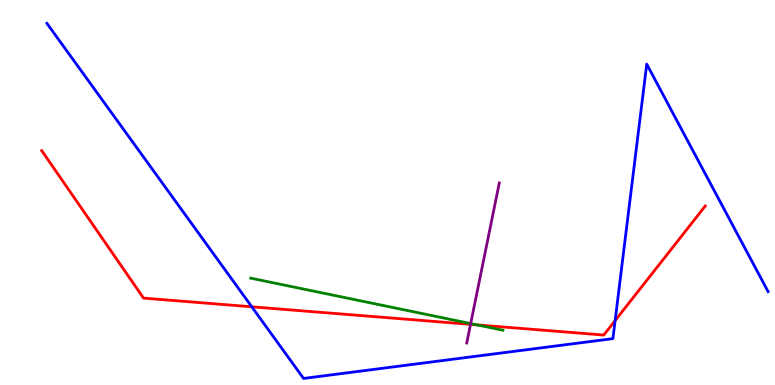[{'lines': ['blue', 'red'], 'intersections': [{'x': 3.25, 'y': 2.03}, {'x': 7.94, 'y': 1.67}]}, {'lines': ['green', 'red'], 'intersections': [{'x': 6.15, 'y': 1.56}]}, {'lines': ['purple', 'red'], 'intersections': [{'x': 6.07, 'y': 1.58}]}, {'lines': ['blue', 'green'], 'intersections': []}, {'lines': ['blue', 'purple'], 'intersections': []}, {'lines': ['green', 'purple'], 'intersections': [{'x': 6.07, 'y': 1.6}]}]